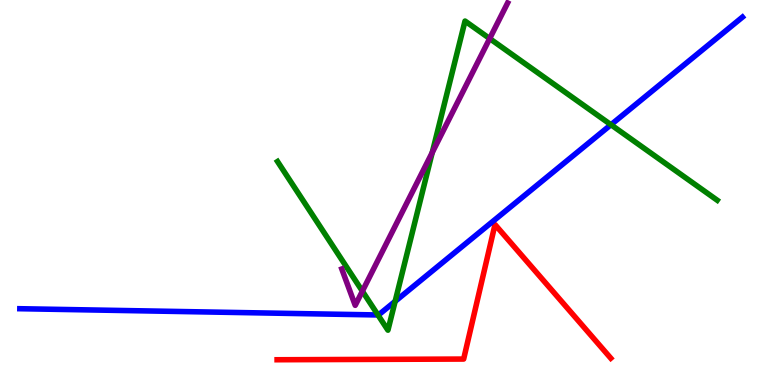[{'lines': ['blue', 'red'], 'intersections': []}, {'lines': ['green', 'red'], 'intersections': []}, {'lines': ['purple', 'red'], 'intersections': []}, {'lines': ['blue', 'green'], 'intersections': [{'x': 4.88, 'y': 1.82}, {'x': 5.1, 'y': 2.17}, {'x': 7.88, 'y': 6.76}]}, {'lines': ['blue', 'purple'], 'intersections': []}, {'lines': ['green', 'purple'], 'intersections': [{'x': 4.68, 'y': 2.44}, {'x': 5.58, 'y': 6.04}, {'x': 6.32, 'y': 9.0}]}]